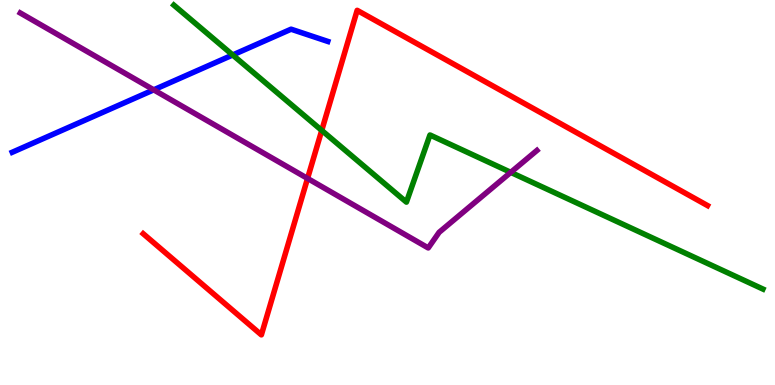[{'lines': ['blue', 'red'], 'intersections': []}, {'lines': ['green', 'red'], 'intersections': [{'x': 4.15, 'y': 6.61}]}, {'lines': ['purple', 'red'], 'intersections': [{'x': 3.97, 'y': 5.37}]}, {'lines': ['blue', 'green'], 'intersections': [{'x': 3.0, 'y': 8.57}]}, {'lines': ['blue', 'purple'], 'intersections': [{'x': 1.98, 'y': 7.67}]}, {'lines': ['green', 'purple'], 'intersections': [{'x': 6.59, 'y': 5.52}]}]